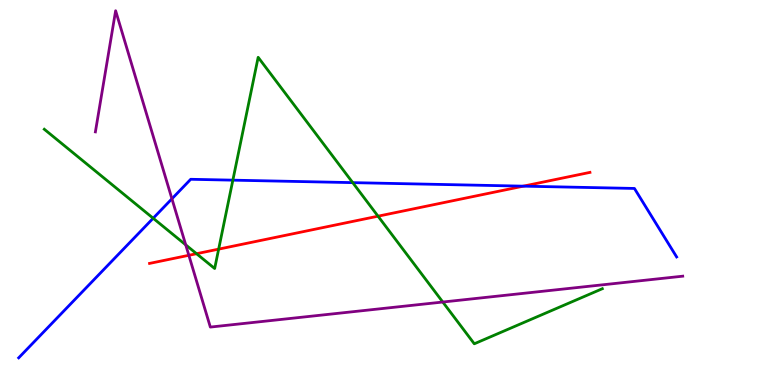[{'lines': ['blue', 'red'], 'intersections': [{'x': 6.75, 'y': 5.16}]}, {'lines': ['green', 'red'], 'intersections': [{'x': 2.54, 'y': 3.41}, {'x': 2.82, 'y': 3.53}, {'x': 4.88, 'y': 4.38}]}, {'lines': ['purple', 'red'], 'intersections': [{'x': 2.44, 'y': 3.37}]}, {'lines': ['blue', 'green'], 'intersections': [{'x': 1.98, 'y': 4.33}, {'x': 3.0, 'y': 5.32}, {'x': 4.55, 'y': 5.26}]}, {'lines': ['blue', 'purple'], 'intersections': [{'x': 2.22, 'y': 4.84}]}, {'lines': ['green', 'purple'], 'intersections': [{'x': 2.4, 'y': 3.64}, {'x': 5.71, 'y': 2.16}]}]